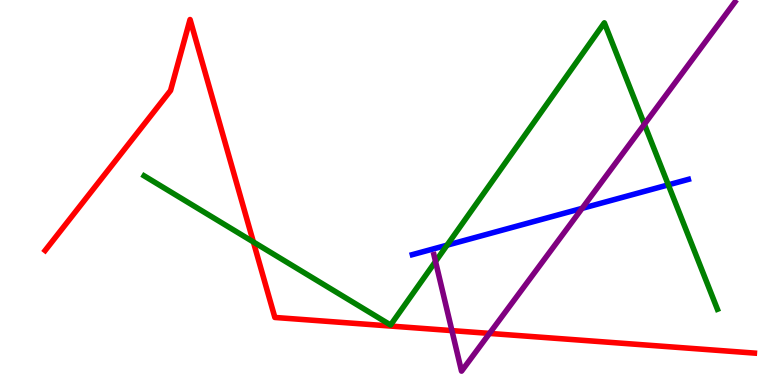[{'lines': ['blue', 'red'], 'intersections': []}, {'lines': ['green', 'red'], 'intersections': [{'x': 3.27, 'y': 3.72}]}, {'lines': ['purple', 'red'], 'intersections': [{'x': 5.83, 'y': 1.41}, {'x': 6.32, 'y': 1.34}]}, {'lines': ['blue', 'green'], 'intersections': [{'x': 5.77, 'y': 3.63}, {'x': 8.62, 'y': 5.2}]}, {'lines': ['blue', 'purple'], 'intersections': [{'x': 7.51, 'y': 4.59}]}, {'lines': ['green', 'purple'], 'intersections': [{'x': 5.62, 'y': 3.21}, {'x': 8.31, 'y': 6.77}]}]